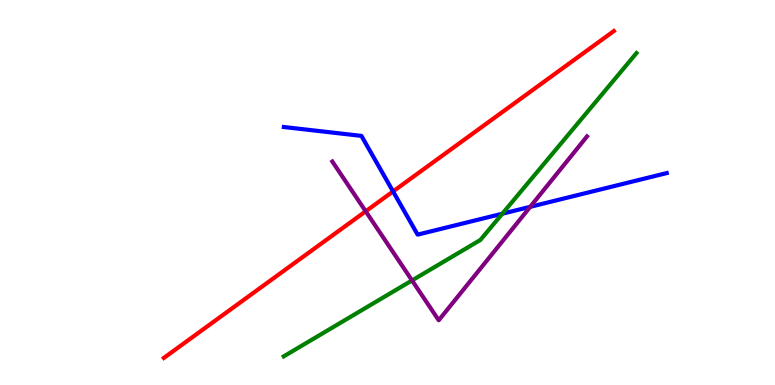[{'lines': ['blue', 'red'], 'intersections': [{'x': 5.07, 'y': 5.03}]}, {'lines': ['green', 'red'], 'intersections': []}, {'lines': ['purple', 'red'], 'intersections': [{'x': 4.72, 'y': 4.51}]}, {'lines': ['blue', 'green'], 'intersections': [{'x': 6.48, 'y': 4.45}]}, {'lines': ['blue', 'purple'], 'intersections': [{'x': 6.84, 'y': 4.63}]}, {'lines': ['green', 'purple'], 'intersections': [{'x': 5.32, 'y': 2.72}]}]